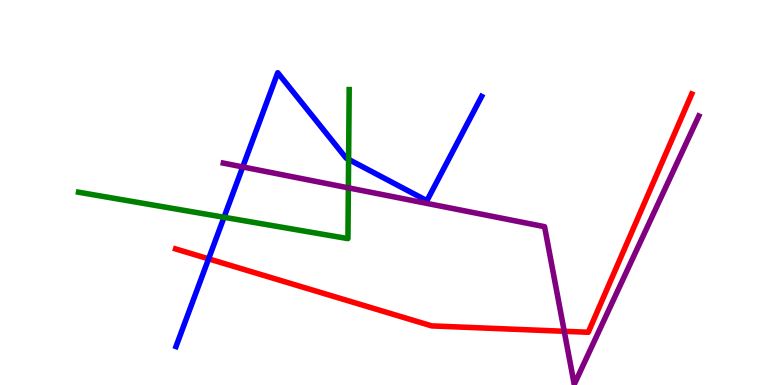[{'lines': ['blue', 'red'], 'intersections': [{'x': 2.69, 'y': 3.28}]}, {'lines': ['green', 'red'], 'intersections': []}, {'lines': ['purple', 'red'], 'intersections': [{'x': 7.28, 'y': 1.4}]}, {'lines': ['blue', 'green'], 'intersections': [{'x': 2.89, 'y': 4.36}, {'x': 4.5, 'y': 5.86}]}, {'lines': ['blue', 'purple'], 'intersections': [{'x': 3.13, 'y': 5.66}]}, {'lines': ['green', 'purple'], 'intersections': [{'x': 4.49, 'y': 5.12}]}]